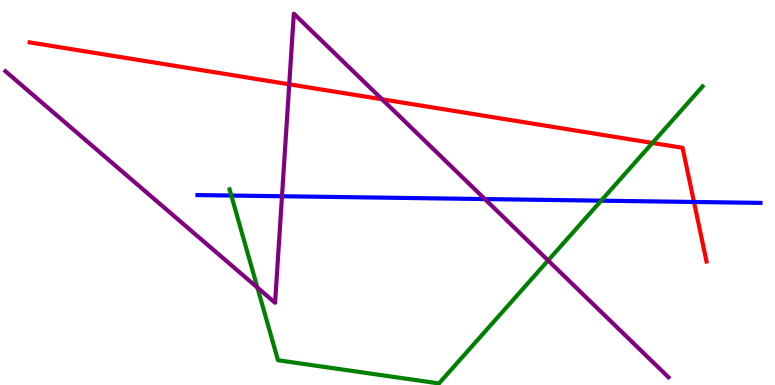[{'lines': ['blue', 'red'], 'intersections': [{'x': 8.95, 'y': 4.75}]}, {'lines': ['green', 'red'], 'intersections': [{'x': 8.42, 'y': 6.29}]}, {'lines': ['purple', 'red'], 'intersections': [{'x': 3.73, 'y': 7.81}, {'x': 4.93, 'y': 7.42}]}, {'lines': ['blue', 'green'], 'intersections': [{'x': 2.98, 'y': 4.92}, {'x': 7.76, 'y': 4.79}]}, {'lines': ['blue', 'purple'], 'intersections': [{'x': 3.64, 'y': 4.9}, {'x': 6.26, 'y': 4.83}]}, {'lines': ['green', 'purple'], 'intersections': [{'x': 3.32, 'y': 2.53}, {'x': 7.07, 'y': 3.23}]}]